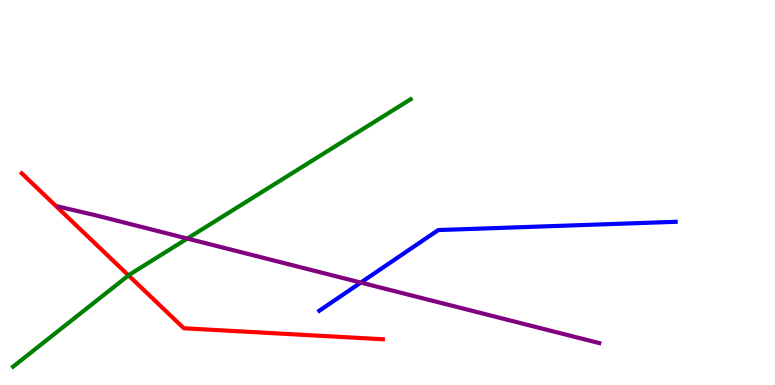[{'lines': ['blue', 'red'], 'intersections': []}, {'lines': ['green', 'red'], 'intersections': [{'x': 1.66, 'y': 2.85}]}, {'lines': ['purple', 'red'], 'intersections': []}, {'lines': ['blue', 'green'], 'intersections': []}, {'lines': ['blue', 'purple'], 'intersections': [{'x': 4.66, 'y': 2.66}]}, {'lines': ['green', 'purple'], 'intersections': [{'x': 2.42, 'y': 3.8}]}]